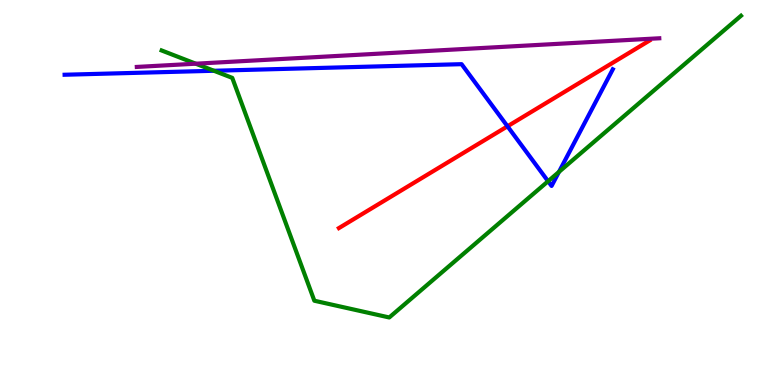[{'lines': ['blue', 'red'], 'intersections': [{'x': 6.55, 'y': 6.72}]}, {'lines': ['green', 'red'], 'intersections': []}, {'lines': ['purple', 'red'], 'intersections': []}, {'lines': ['blue', 'green'], 'intersections': [{'x': 2.76, 'y': 8.16}, {'x': 7.07, 'y': 5.29}, {'x': 7.21, 'y': 5.53}]}, {'lines': ['blue', 'purple'], 'intersections': []}, {'lines': ['green', 'purple'], 'intersections': [{'x': 2.53, 'y': 8.35}]}]